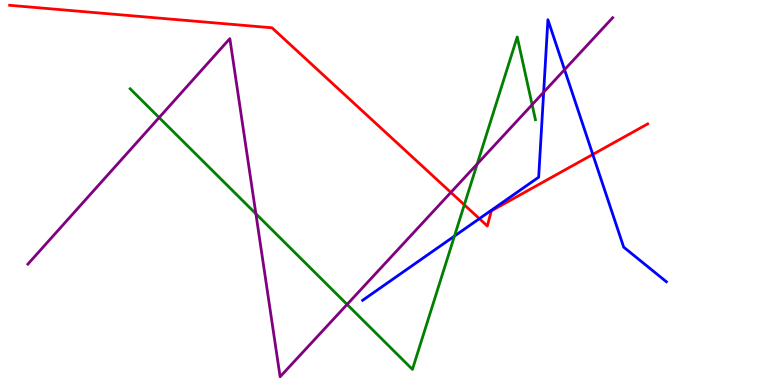[{'lines': ['blue', 'red'], 'intersections': [{'x': 6.19, 'y': 4.32}, {'x': 7.65, 'y': 5.99}]}, {'lines': ['green', 'red'], 'intersections': [{'x': 5.99, 'y': 4.68}]}, {'lines': ['purple', 'red'], 'intersections': [{'x': 5.82, 'y': 5.0}]}, {'lines': ['blue', 'green'], 'intersections': [{'x': 5.86, 'y': 3.87}]}, {'lines': ['blue', 'purple'], 'intersections': [{'x': 7.01, 'y': 7.6}, {'x': 7.28, 'y': 8.19}]}, {'lines': ['green', 'purple'], 'intersections': [{'x': 2.05, 'y': 6.95}, {'x': 3.3, 'y': 4.45}, {'x': 4.48, 'y': 2.09}, {'x': 6.16, 'y': 5.74}, {'x': 6.87, 'y': 7.28}]}]